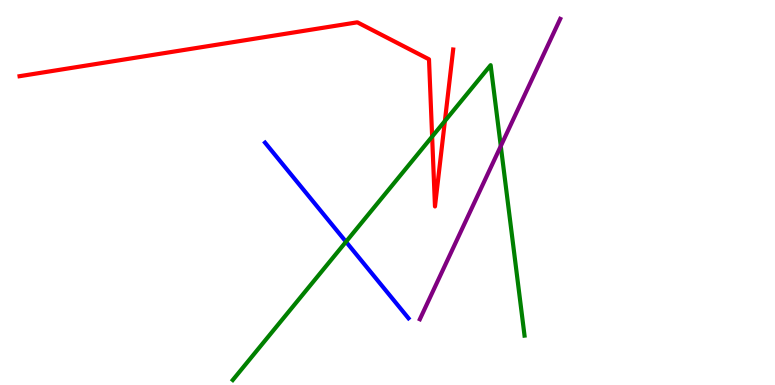[{'lines': ['blue', 'red'], 'intersections': []}, {'lines': ['green', 'red'], 'intersections': [{'x': 5.58, 'y': 6.45}, {'x': 5.74, 'y': 6.86}]}, {'lines': ['purple', 'red'], 'intersections': []}, {'lines': ['blue', 'green'], 'intersections': [{'x': 4.46, 'y': 3.72}]}, {'lines': ['blue', 'purple'], 'intersections': []}, {'lines': ['green', 'purple'], 'intersections': [{'x': 6.46, 'y': 6.21}]}]